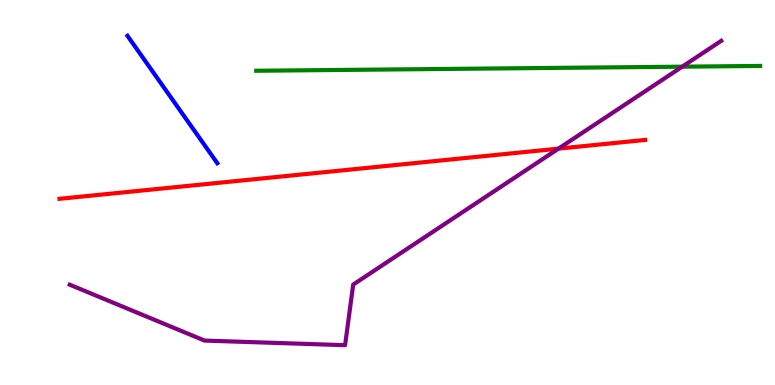[{'lines': ['blue', 'red'], 'intersections': []}, {'lines': ['green', 'red'], 'intersections': []}, {'lines': ['purple', 'red'], 'intersections': [{'x': 7.21, 'y': 6.14}]}, {'lines': ['blue', 'green'], 'intersections': []}, {'lines': ['blue', 'purple'], 'intersections': []}, {'lines': ['green', 'purple'], 'intersections': [{'x': 8.8, 'y': 8.27}]}]